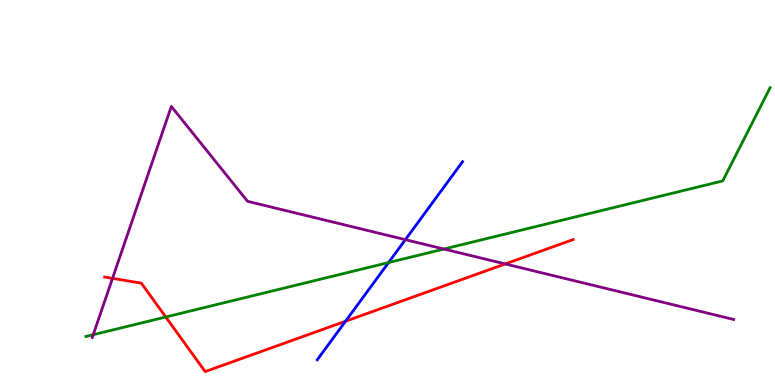[{'lines': ['blue', 'red'], 'intersections': [{'x': 4.46, 'y': 1.66}]}, {'lines': ['green', 'red'], 'intersections': [{'x': 2.14, 'y': 1.77}]}, {'lines': ['purple', 'red'], 'intersections': [{'x': 1.45, 'y': 2.77}, {'x': 6.52, 'y': 3.14}]}, {'lines': ['blue', 'green'], 'intersections': [{'x': 5.01, 'y': 3.18}]}, {'lines': ['blue', 'purple'], 'intersections': [{'x': 5.23, 'y': 3.77}]}, {'lines': ['green', 'purple'], 'intersections': [{'x': 1.2, 'y': 1.31}, {'x': 5.73, 'y': 3.53}]}]